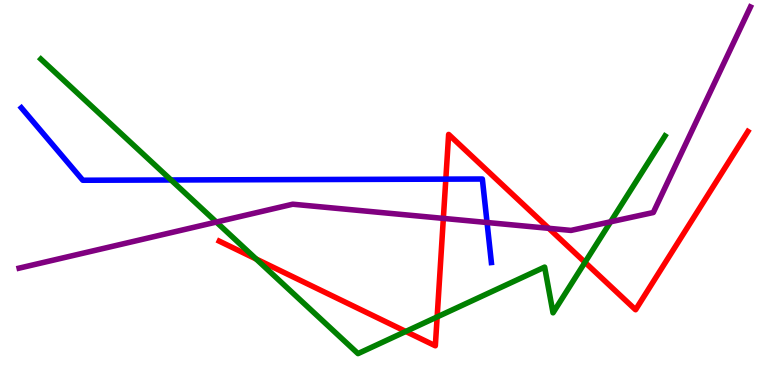[{'lines': ['blue', 'red'], 'intersections': [{'x': 5.75, 'y': 5.35}]}, {'lines': ['green', 'red'], 'intersections': [{'x': 3.3, 'y': 3.27}, {'x': 5.24, 'y': 1.39}, {'x': 5.64, 'y': 1.77}, {'x': 7.55, 'y': 3.19}]}, {'lines': ['purple', 'red'], 'intersections': [{'x': 5.72, 'y': 4.33}, {'x': 7.08, 'y': 4.07}]}, {'lines': ['blue', 'green'], 'intersections': [{'x': 2.21, 'y': 5.33}]}, {'lines': ['blue', 'purple'], 'intersections': [{'x': 6.28, 'y': 4.22}]}, {'lines': ['green', 'purple'], 'intersections': [{'x': 2.79, 'y': 4.23}, {'x': 7.88, 'y': 4.24}]}]